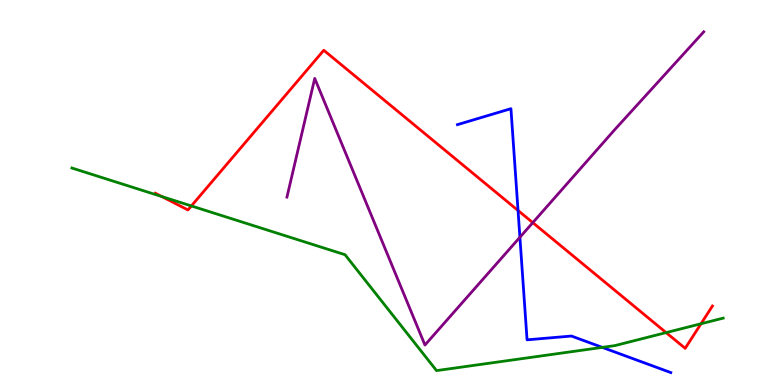[{'lines': ['blue', 'red'], 'intersections': [{'x': 6.68, 'y': 4.53}]}, {'lines': ['green', 'red'], 'intersections': [{'x': 2.09, 'y': 4.89}, {'x': 2.47, 'y': 4.65}, {'x': 8.6, 'y': 1.36}, {'x': 9.05, 'y': 1.59}]}, {'lines': ['purple', 'red'], 'intersections': [{'x': 6.87, 'y': 4.22}]}, {'lines': ['blue', 'green'], 'intersections': [{'x': 7.77, 'y': 0.977}]}, {'lines': ['blue', 'purple'], 'intersections': [{'x': 6.71, 'y': 3.84}]}, {'lines': ['green', 'purple'], 'intersections': []}]